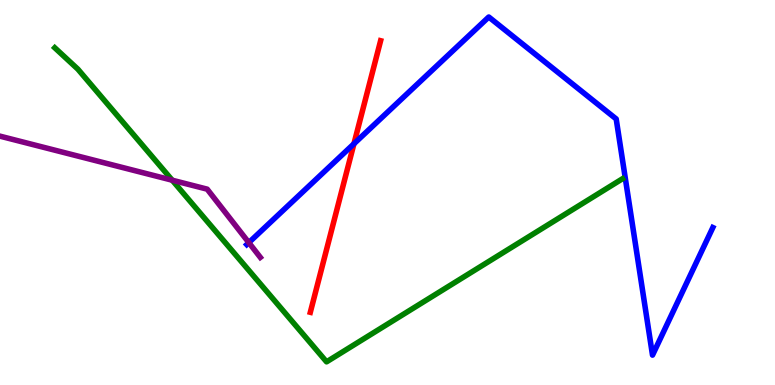[{'lines': ['blue', 'red'], 'intersections': [{'x': 4.57, 'y': 6.27}]}, {'lines': ['green', 'red'], 'intersections': []}, {'lines': ['purple', 'red'], 'intersections': []}, {'lines': ['blue', 'green'], 'intersections': []}, {'lines': ['blue', 'purple'], 'intersections': [{'x': 3.21, 'y': 3.7}]}, {'lines': ['green', 'purple'], 'intersections': [{'x': 2.22, 'y': 5.32}]}]